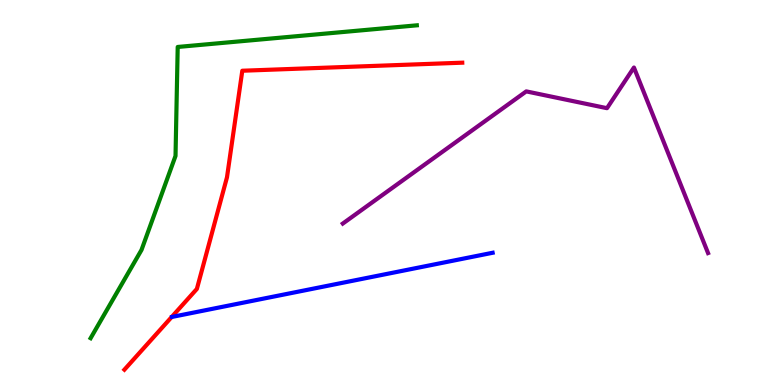[{'lines': ['blue', 'red'], 'intersections': []}, {'lines': ['green', 'red'], 'intersections': []}, {'lines': ['purple', 'red'], 'intersections': []}, {'lines': ['blue', 'green'], 'intersections': []}, {'lines': ['blue', 'purple'], 'intersections': []}, {'lines': ['green', 'purple'], 'intersections': []}]